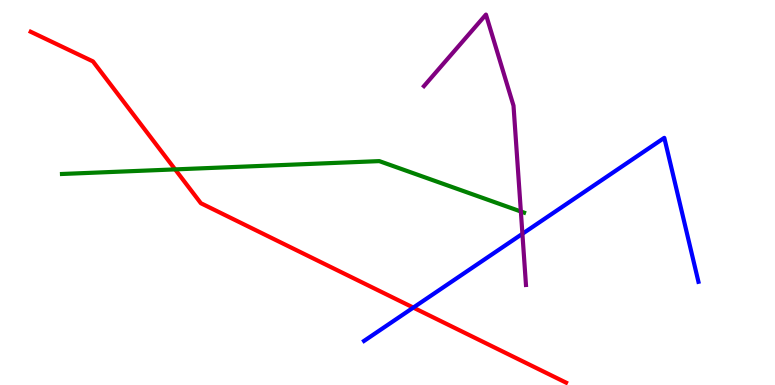[{'lines': ['blue', 'red'], 'intersections': [{'x': 5.33, 'y': 2.01}]}, {'lines': ['green', 'red'], 'intersections': [{'x': 2.26, 'y': 5.6}]}, {'lines': ['purple', 'red'], 'intersections': []}, {'lines': ['blue', 'green'], 'intersections': []}, {'lines': ['blue', 'purple'], 'intersections': [{'x': 6.74, 'y': 3.93}]}, {'lines': ['green', 'purple'], 'intersections': [{'x': 6.72, 'y': 4.51}]}]